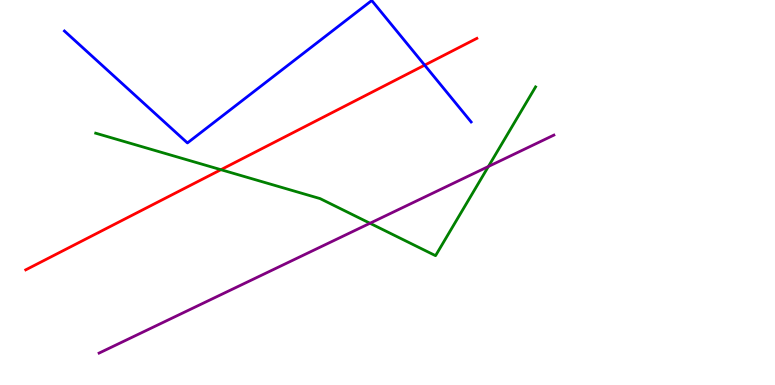[{'lines': ['blue', 'red'], 'intersections': [{'x': 5.48, 'y': 8.31}]}, {'lines': ['green', 'red'], 'intersections': [{'x': 2.85, 'y': 5.59}]}, {'lines': ['purple', 'red'], 'intersections': []}, {'lines': ['blue', 'green'], 'intersections': []}, {'lines': ['blue', 'purple'], 'intersections': []}, {'lines': ['green', 'purple'], 'intersections': [{'x': 4.77, 'y': 4.2}, {'x': 6.3, 'y': 5.68}]}]